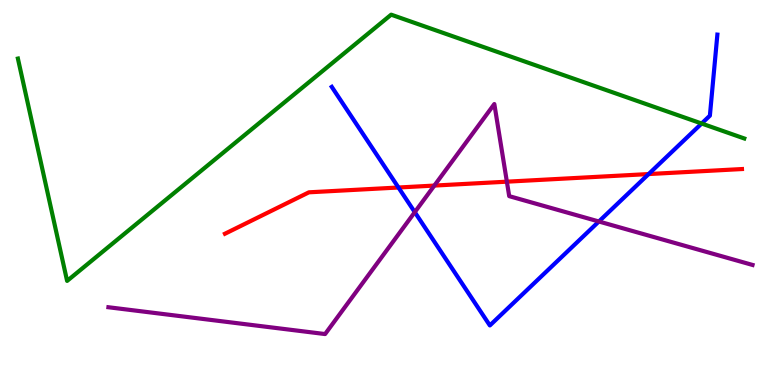[{'lines': ['blue', 'red'], 'intersections': [{'x': 5.14, 'y': 5.13}, {'x': 8.37, 'y': 5.48}]}, {'lines': ['green', 'red'], 'intersections': []}, {'lines': ['purple', 'red'], 'intersections': [{'x': 5.6, 'y': 5.18}, {'x': 6.54, 'y': 5.28}]}, {'lines': ['blue', 'green'], 'intersections': [{'x': 9.05, 'y': 6.79}]}, {'lines': ['blue', 'purple'], 'intersections': [{'x': 5.35, 'y': 4.49}, {'x': 7.73, 'y': 4.25}]}, {'lines': ['green', 'purple'], 'intersections': []}]